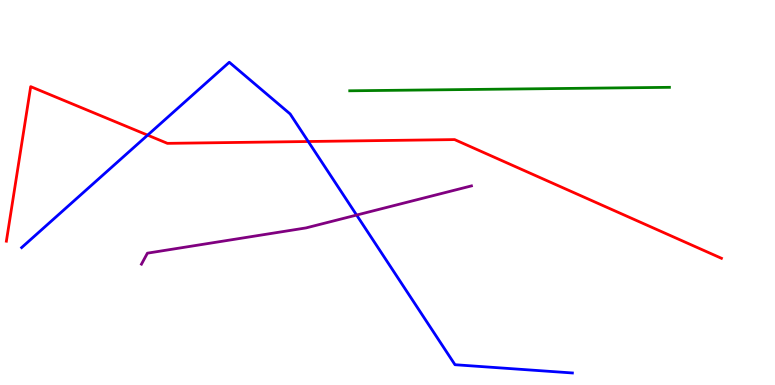[{'lines': ['blue', 'red'], 'intersections': [{'x': 1.9, 'y': 6.49}, {'x': 3.98, 'y': 6.32}]}, {'lines': ['green', 'red'], 'intersections': []}, {'lines': ['purple', 'red'], 'intersections': []}, {'lines': ['blue', 'green'], 'intersections': []}, {'lines': ['blue', 'purple'], 'intersections': [{'x': 4.6, 'y': 4.41}]}, {'lines': ['green', 'purple'], 'intersections': []}]